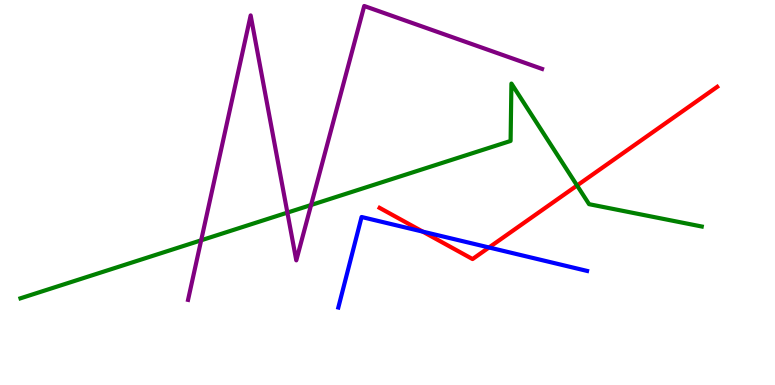[{'lines': ['blue', 'red'], 'intersections': [{'x': 5.45, 'y': 3.98}, {'x': 6.31, 'y': 3.57}]}, {'lines': ['green', 'red'], 'intersections': [{'x': 7.45, 'y': 5.18}]}, {'lines': ['purple', 'red'], 'intersections': []}, {'lines': ['blue', 'green'], 'intersections': []}, {'lines': ['blue', 'purple'], 'intersections': []}, {'lines': ['green', 'purple'], 'intersections': [{'x': 2.6, 'y': 3.76}, {'x': 3.71, 'y': 4.48}, {'x': 4.01, 'y': 4.68}]}]